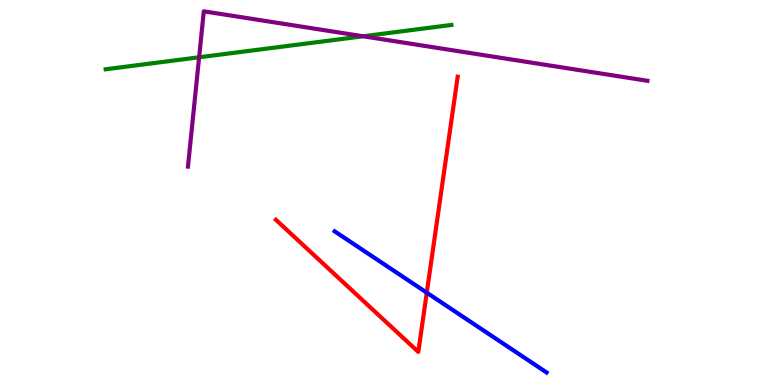[{'lines': ['blue', 'red'], 'intersections': [{'x': 5.51, 'y': 2.4}]}, {'lines': ['green', 'red'], 'intersections': []}, {'lines': ['purple', 'red'], 'intersections': []}, {'lines': ['blue', 'green'], 'intersections': []}, {'lines': ['blue', 'purple'], 'intersections': []}, {'lines': ['green', 'purple'], 'intersections': [{'x': 2.57, 'y': 8.51}, {'x': 4.69, 'y': 9.06}]}]